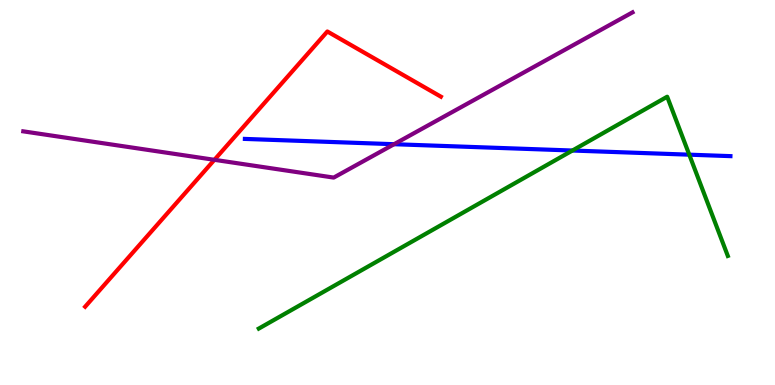[{'lines': ['blue', 'red'], 'intersections': []}, {'lines': ['green', 'red'], 'intersections': []}, {'lines': ['purple', 'red'], 'intersections': [{'x': 2.77, 'y': 5.85}]}, {'lines': ['blue', 'green'], 'intersections': [{'x': 7.39, 'y': 6.09}, {'x': 8.89, 'y': 5.98}]}, {'lines': ['blue', 'purple'], 'intersections': [{'x': 5.08, 'y': 6.25}]}, {'lines': ['green', 'purple'], 'intersections': []}]